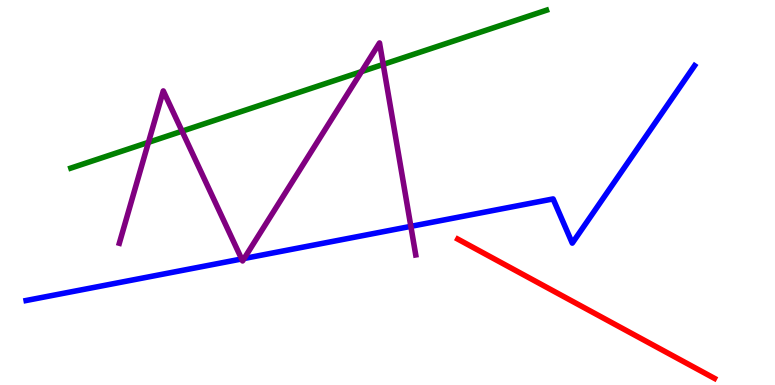[{'lines': ['blue', 'red'], 'intersections': []}, {'lines': ['green', 'red'], 'intersections': []}, {'lines': ['purple', 'red'], 'intersections': []}, {'lines': ['blue', 'green'], 'intersections': []}, {'lines': ['blue', 'purple'], 'intersections': [{'x': 3.12, 'y': 3.27}, {'x': 3.15, 'y': 3.29}, {'x': 5.3, 'y': 4.12}]}, {'lines': ['green', 'purple'], 'intersections': [{'x': 1.92, 'y': 6.3}, {'x': 2.35, 'y': 6.59}, {'x': 4.66, 'y': 8.14}, {'x': 4.94, 'y': 8.33}]}]